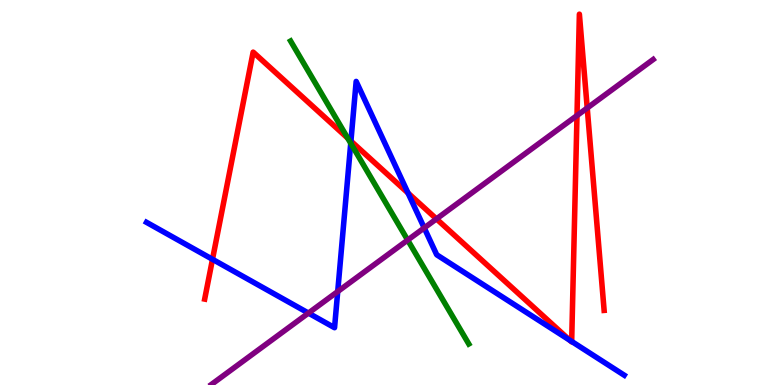[{'lines': ['blue', 'red'], 'intersections': [{'x': 2.74, 'y': 3.26}, {'x': 4.53, 'y': 6.34}, {'x': 5.26, 'y': 4.99}, {'x': 7.35, 'y': 1.16}, {'x': 7.38, 'y': 1.13}]}, {'lines': ['green', 'red'], 'intersections': [{'x': 4.49, 'y': 6.41}]}, {'lines': ['purple', 'red'], 'intersections': [{'x': 5.63, 'y': 4.31}, {'x': 7.45, 'y': 7.0}, {'x': 7.58, 'y': 7.19}]}, {'lines': ['blue', 'green'], 'intersections': [{'x': 4.53, 'y': 6.28}]}, {'lines': ['blue', 'purple'], 'intersections': [{'x': 3.98, 'y': 1.87}, {'x': 4.36, 'y': 2.43}, {'x': 5.47, 'y': 4.08}]}, {'lines': ['green', 'purple'], 'intersections': [{'x': 5.26, 'y': 3.76}]}]